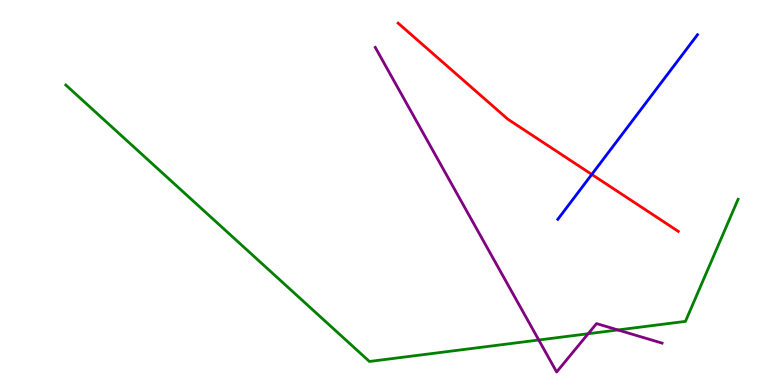[{'lines': ['blue', 'red'], 'intersections': [{'x': 7.64, 'y': 5.47}]}, {'lines': ['green', 'red'], 'intersections': []}, {'lines': ['purple', 'red'], 'intersections': []}, {'lines': ['blue', 'green'], 'intersections': []}, {'lines': ['blue', 'purple'], 'intersections': []}, {'lines': ['green', 'purple'], 'intersections': [{'x': 6.95, 'y': 1.17}, {'x': 7.59, 'y': 1.33}, {'x': 7.97, 'y': 1.43}]}]